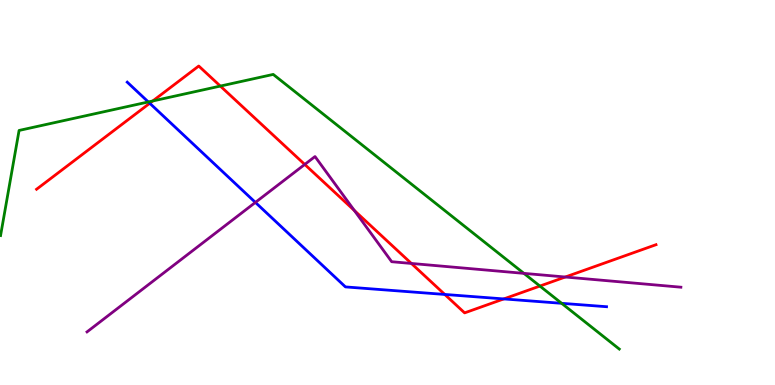[{'lines': ['blue', 'red'], 'intersections': [{'x': 1.93, 'y': 7.32}, {'x': 5.74, 'y': 2.35}, {'x': 6.5, 'y': 2.24}]}, {'lines': ['green', 'red'], 'intersections': [{'x': 1.97, 'y': 7.38}, {'x': 2.84, 'y': 7.76}, {'x': 6.97, 'y': 2.57}]}, {'lines': ['purple', 'red'], 'intersections': [{'x': 3.93, 'y': 5.73}, {'x': 4.57, 'y': 4.53}, {'x': 5.31, 'y': 3.16}, {'x': 7.29, 'y': 2.8}]}, {'lines': ['blue', 'green'], 'intersections': [{'x': 1.91, 'y': 7.35}, {'x': 7.25, 'y': 2.12}]}, {'lines': ['blue', 'purple'], 'intersections': [{'x': 3.3, 'y': 4.74}]}, {'lines': ['green', 'purple'], 'intersections': [{'x': 6.76, 'y': 2.9}]}]